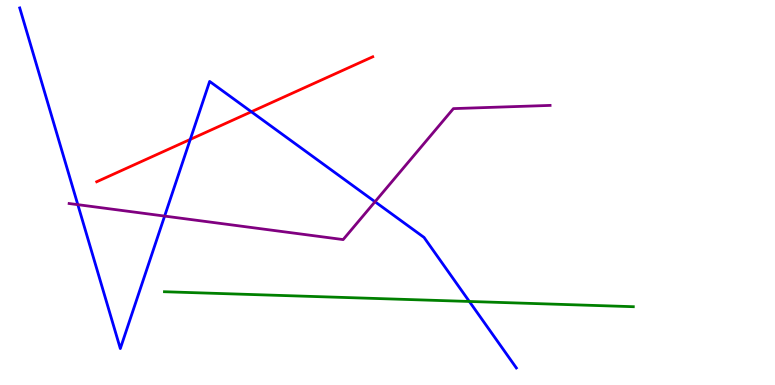[{'lines': ['blue', 'red'], 'intersections': [{'x': 2.46, 'y': 6.38}, {'x': 3.24, 'y': 7.1}]}, {'lines': ['green', 'red'], 'intersections': []}, {'lines': ['purple', 'red'], 'intersections': []}, {'lines': ['blue', 'green'], 'intersections': [{'x': 6.06, 'y': 2.17}]}, {'lines': ['blue', 'purple'], 'intersections': [{'x': 1.0, 'y': 4.68}, {'x': 2.12, 'y': 4.39}, {'x': 4.84, 'y': 4.76}]}, {'lines': ['green', 'purple'], 'intersections': []}]